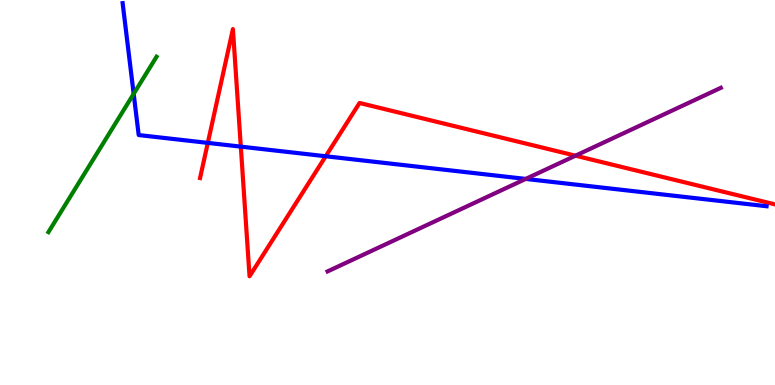[{'lines': ['blue', 'red'], 'intersections': [{'x': 2.68, 'y': 6.29}, {'x': 3.11, 'y': 6.19}, {'x': 4.2, 'y': 5.94}]}, {'lines': ['green', 'red'], 'intersections': []}, {'lines': ['purple', 'red'], 'intersections': [{'x': 7.43, 'y': 5.96}]}, {'lines': ['blue', 'green'], 'intersections': [{'x': 1.72, 'y': 7.56}]}, {'lines': ['blue', 'purple'], 'intersections': [{'x': 6.78, 'y': 5.35}]}, {'lines': ['green', 'purple'], 'intersections': []}]